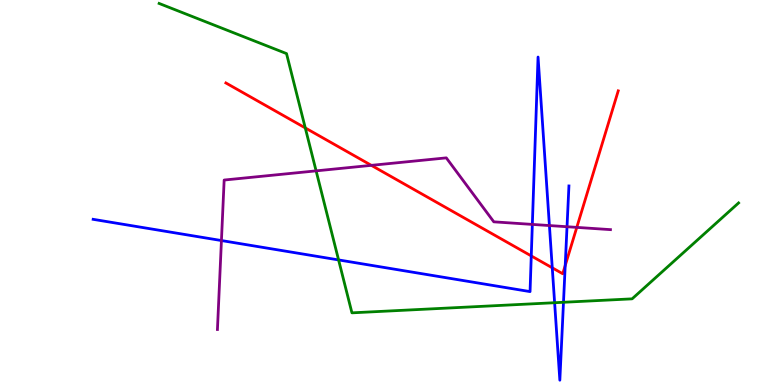[{'lines': ['blue', 'red'], 'intersections': [{'x': 6.86, 'y': 3.35}, {'x': 7.13, 'y': 3.04}, {'x': 7.29, 'y': 3.1}]}, {'lines': ['green', 'red'], 'intersections': [{'x': 3.94, 'y': 6.68}]}, {'lines': ['purple', 'red'], 'intersections': [{'x': 4.79, 'y': 5.71}, {'x': 7.44, 'y': 4.09}]}, {'lines': ['blue', 'green'], 'intersections': [{'x': 4.37, 'y': 3.25}, {'x': 7.16, 'y': 2.14}, {'x': 7.27, 'y': 2.15}]}, {'lines': ['blue', 'purple'], 'intersections': [{'x': 2.86, 'y': 3.75}, {'x': 6.87, 'y': 4.17}, {'x': 7.09, 'y': 4.14}, {'x': 7.32, 'y': 4.11}]}, {'lines': ['green', 'purple'], 'intersections': [{'x': 4.08, 'y': 5.56}]}]